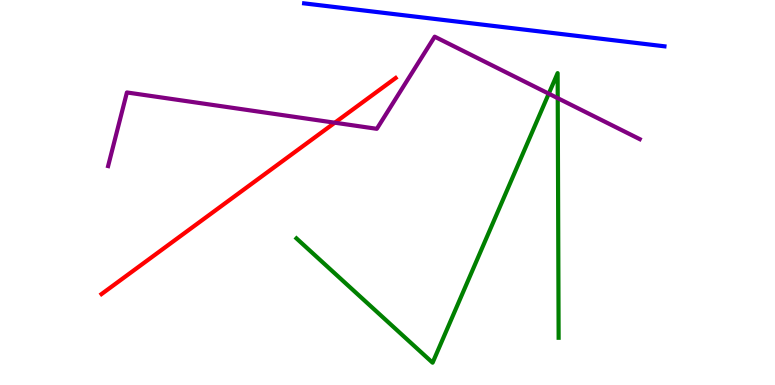[{'lines': ['blue', 'red'], 'intersections': []}, {'lines': ['green', 'red'], 'intersections': []}, {'lines': ['purple', 'red'], 'intersections': [{'x': 4.32, 'y': 6.81}]}, {'lines': ['blue', 'green'], 'intersections': []}, {'lines': ['blue', 'purple'], 'intersections': []}, {'lines': ['green', 'purple'], 'intersections': [{'x': 7.08, 'y': 7.57}, {'x': 7.2, 'y': 7.45}]}]